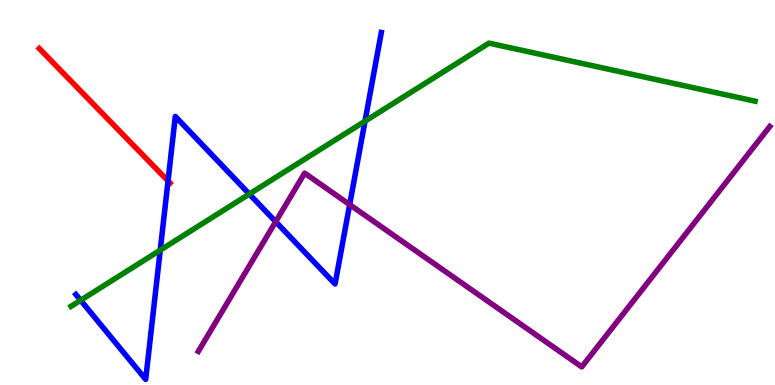[{'lines': ['blue', 'red'], 'intersections': [{'x': 2.17, 'y': 5.3}]}, {'lines': ['green', 'red'], 'intersections': []}, {'lines': ['purple', 'red'], 'intersections': []}, {'lines': ['blue', 'green'], 'intersections': [{'x': 1.04, 'y': 2.2}, {'x': 2.07, 'y': 3.5}, {'x': 3.22, 'y': 4.96}, {'x': 4.71, 'y': 6.85}]}, {'lines': ['blue', 'purple'], 'intersections': [{'x': 3.56, 'y': 4.24}, {'x': 4.51, 'y': 4.69}]}, {'lines': ['green', 'purple'], 'intersections': []}]